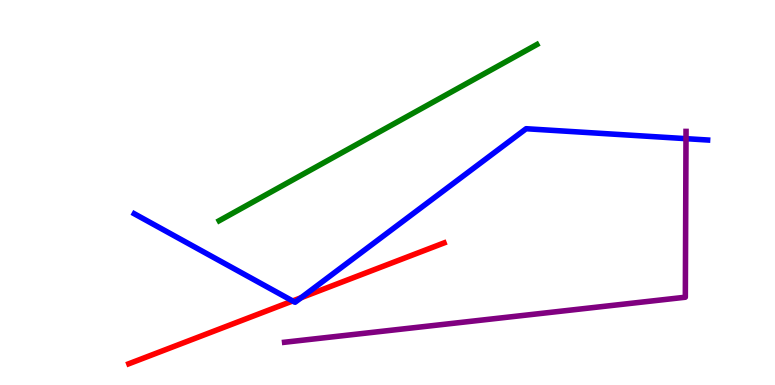[{'lines': ['blue', 'red'], 'intersections': [{'x': 3.78, 'y': 2.18}, {'x': 3.89, 'y': 2.27}]}, {'lines': ['green', 'red'], 'intersections': []}, {'lines': ['purple', 'red'], 'intersections': []}, {'lines': ['blue', 'green'], 'intersections': []}, {'lines': ['blue', 'purple'], 'intersections': [{'x': 8.85, 'y': 6.4}]}, {'lines': ['green', 'purple'], 'intersections': []}]